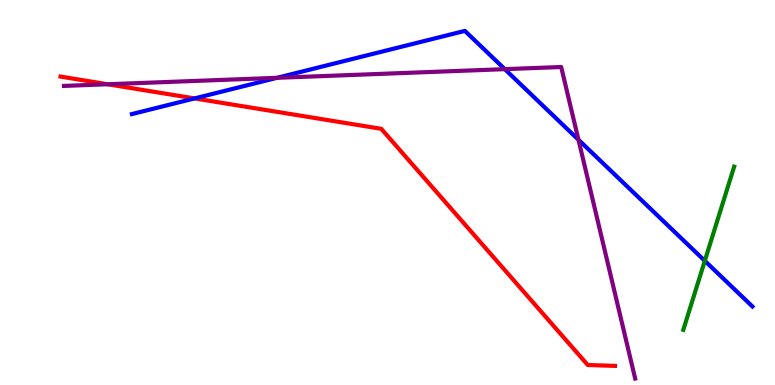[{'lines': ['blue', 'red'], 'intersections': [{'x': 2.51, 'y': 7.44}]}, {'lines': ['green', 'red'], 'intersections': []}, {'lines': ['purple', 'red'], 'intersections': [{'x': 1.39, 'y': 7.81}]}, {'lines': ['blue', 'green'], 'intersections': [{'x': 9.09, 'y': 3.23}]}, {'lines': ['blue', 'purple'], 'intersections': [{'x': 3.57, 'y': 7.98}, {'x': 6.51, 'y': 8.2}, {'x': 7.46, 'y': 6.37}]}, {'lines': ['green', 'purple'], 'intersections': []}]